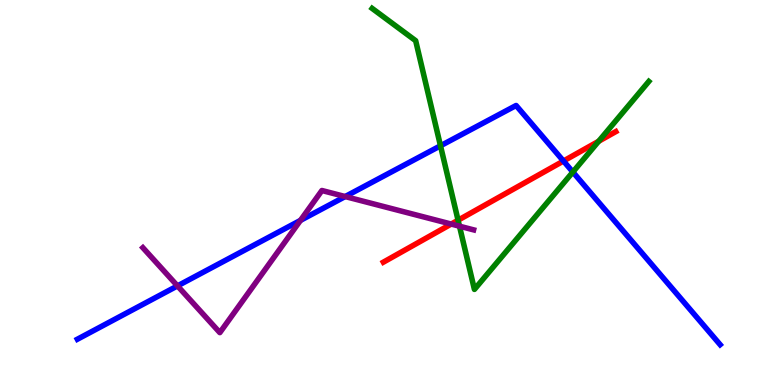[{'lines': ['blue', 'red'], 'intersections': [{'x': 7.27, 'y': 5.82}]}, {'lines': ['green', 'red'], 'intersections': [{'x': 5.91, 'y': 4.28}, {'x': 7.72, 'y': 6.33}]}, {'lines': ['purple', 'red'], 'intersections': [{'x': 5.82, 'y': 4.18}]}, {'lines': ['blue', 'green'], 'intersections': [{'x': 5.68, 'y': 6.21}, {'x': 7.39, 'y': 5.53}]}, {'lines': ['blue', 'purple'], 'intersections': [{'x': 2.29, 'y': 2.57}, {'x': 3.88, 'y': 4.28}, {'x': 4.45, 'y': 4.89}]}, {'lines': ['green', 'purple'], 'intersections': [{'x': 5.93, 'y': 4.12}]}]